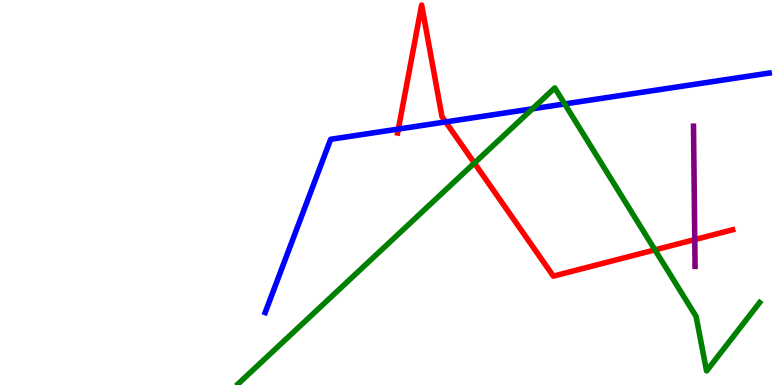[{'lines': ['blue', 'red'], 'intersections': [{'x': 5.14, 'y': 6.65}, {'x': 5.75, 'y': 6.83}]}, {'lines': ['green', 'red'], 'intersections': [{'x': 6.12, 'y': 5.76}, {'x': 8.45, 'y': 3.51}]}, {'lines': ['purple', 'red'], 'intersections': [{'x': 8.96, 'y': 3.78}]}, {'lines': ['blue', 'green'], 'intersections': [{'x': 6.87, 'y': 7.17}, {'x': 7.29, 'y': 7.3}]}, {'lines': ['blue', 'purple'], 'intersections': []}, {'lines': ['green', 'purple'], 'intersections': []}]